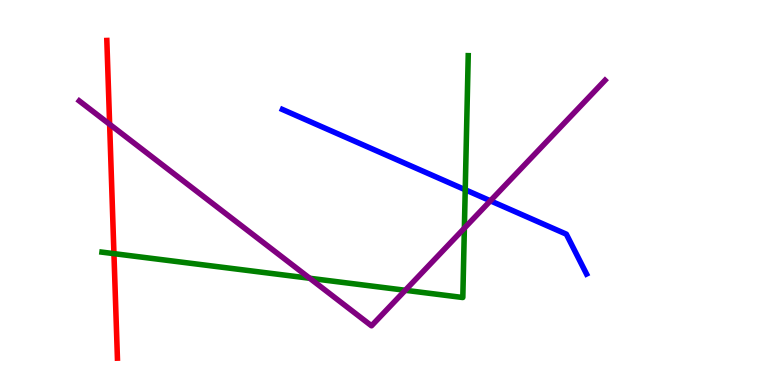[{'lines': ['blue', 'red'], 'intersections': []}, {'lines': ['green', 'red'], 'intersections': [{'x': 1.47, 'y': 3.41}]}, {'lines': ['purple', 'red'], 'intersections': [{'x': 1.41, 'y': 6.77}]}, {'lines': ['blue', 'green'], 'intersections': [{'x': 6.0, 'y': 5.07}]}, {'lines': ['blue', 'purple'], 'intersections': [{'x': 6.33, 'y': 4.78}]}, {'lines': ['green', 'purple'], 'intersections': [{'x': 4.0, 'y': 2.77}, {'x': 5.23, 'y': 2.46}, {'x': 5.99, 'y': 4.07}]}]